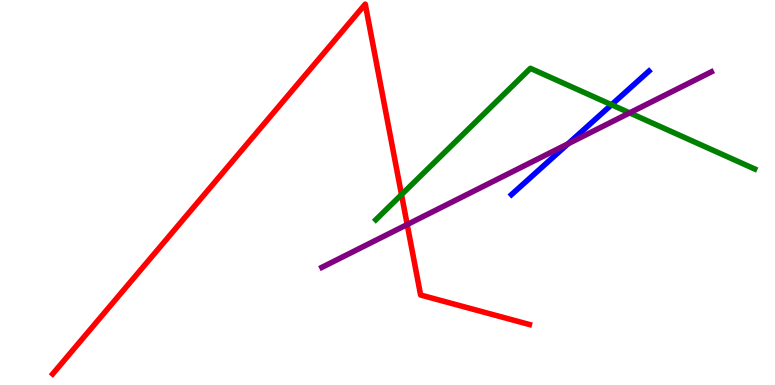[{'lines': ['blue', 'red'], 'intersections': []}, {'lines': ['green', 'red'], 'intersections': [{'x': 5.18, 'y': 4.94}]}, {'lines': ['purple', 'red'], 'intersections': [{'x': 5.25, 'y': 4.17}]}, {'lines': ['blue', 'green'], 'intersections': [{'x': 7.89, 'y': 7.28}]}, {'lines': ['blue', 'purple'], 'intersections': [{'x': 7.33, 'y': 6.27}]}, {'lines': ['green', 'purple'], 'intersections': [{'x': 8.12, 'y': 7.07}]}]